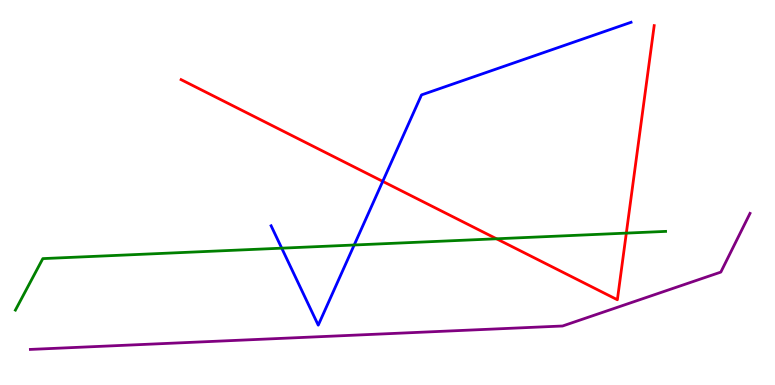[{'lines': ['blue', 'red'], 'intersections': [{'x': 4.94, 'y': 5.29}]}, {'lines': ['green', 'red'], 'intersections': [{'x': 6.41, 'y': 3.8}, {'x': 8.08, 'y': 3.95}]}, {'lines': ['purple', 'red'], 'intersections': []}, {'lines': ['blue', 'green'], 'intersections': [{'x': 3.64, 'y': 3.55}, {'x': 4.57, 'y': 3.64}]}, {'lines': ['blue', 'purple'], 'intersections': []}, {'lines': ['green', 'purple'], 'intersections': []}]